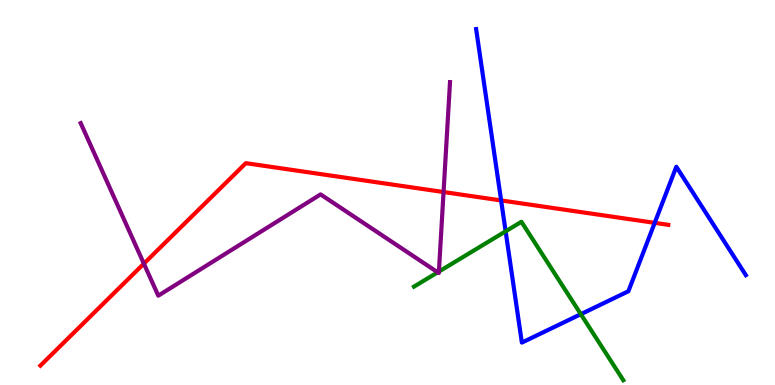[{'lines': ['blue', 'red'], 'intersections': [{'x': 6.47, 'y': 4.79}, {'x': 8.45, 'y': 4.21}]}, {'lines': ['green', 'red'], 'intersections': []}, {'lines': ['purple', 'red'], 'intersections': [{'x': 1.86, 'y': 3.15}, {'x': 5.72, 'y': 5.01}]}, {'lines': ['blue', 'green'], 'intersections': [{'x': 6.52, 'y': 3.99}, {'x': 7.49, 'y': 1.84}]}, {'lines': ['blue', 'purple'], 'intersections': []}, {'lines': ['green', 'purple'], 'intersections': [{'x': 5.65, 'y': 2.93}, {'x': 5.66, 'y': 2.95}]}]